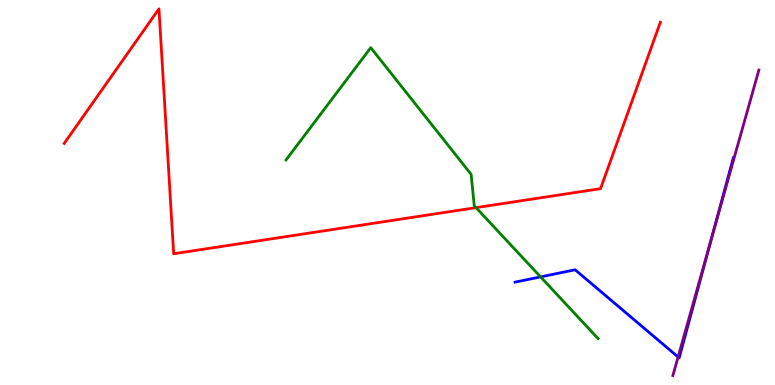[{'lines': ['blue', 'red'], 'intersections': []}, {'lines': ['green', 'red'], 'intersections': [{'x': 6.14, 'y': 4.61}]}, {'lines': ['purple', 'red'], 'intersections': []}, {'lines': ['blue', 'green'], 'intersections': [{'x': 6.98, 'y': 2.81}]}, {'lines': ['blue', 'purple'], 'intersections': [{'x': 8.75, 'y': 0.728}, {'x': 9.19, 'y': 3.89}]}, {'lines': ['green', 'purple'], 'intersections': []}]